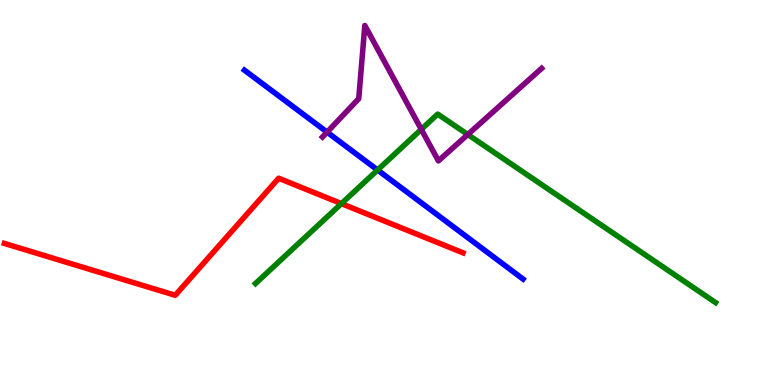[{'lines': ['blue', 'red'], 'intersections': []}, {'lines': ['green', 'red'], 'intersections': [{'x': 4.41, 'y': 4.71}]}, {'lines': ['purple', 'red'], 'intersections': []}, {'lines': ['blue', 'green'], 'intersections': [{'x': 4.87, 'y': 5.58}]}, {'lines': ['blue', 'purple'], 'intersections': [{'x': 4.22, 'y': 6.57}]}, {'lines': ['green', 'purple'], 'intersections': [{'x': 5.44, 'y': 6.64}, {'x': 6.04, 'y': 6.51}]}]